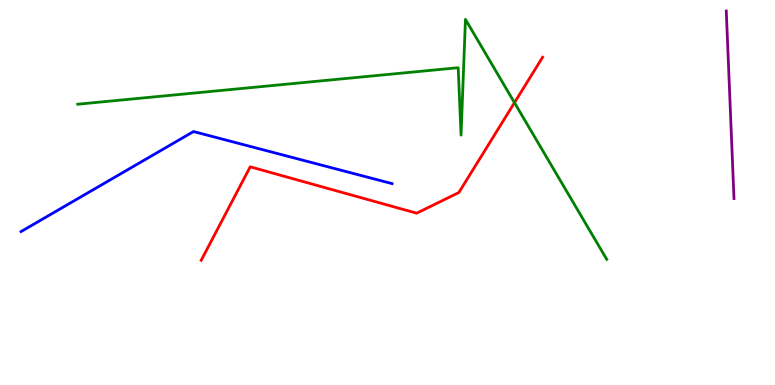[{'lines': ['blue', 'red'], 'intersections': []}, {'lines': ['green', 'red'], 'intersections': [{'x': 6.64, 'y': 7.33}]}, {'lines': ['purple', 'red'], 'intersections': []}, {'lines': ['blue', 'green'], 'intersections': []}, {'lines': ['blue', 'purple'], 'intersections': []}, {'lines': ['green', 'purple'], 'intersections': []}]